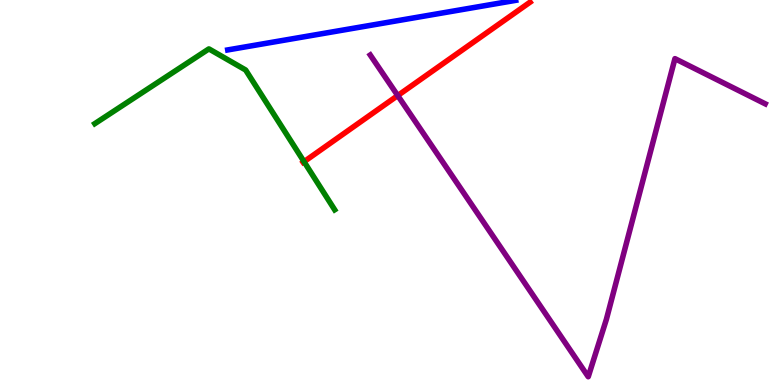[{'lines': ['blue', 'red'], 'intersections': []}, {'lines': ['green', 'red'], 'intersections': [{'x': 3.92, 'y': 5.8}]}, {'lines': ['purple', 'red'], 'intersections': [{'x': 5.13, 'y': 7.52}]}, {'lines': ['blue', 'green'], 'intersections': []}, {'lines': ['blue', 'purple'], 'intersections': []}, {'lines': ['green', 'purple'], 'intersections': []}]